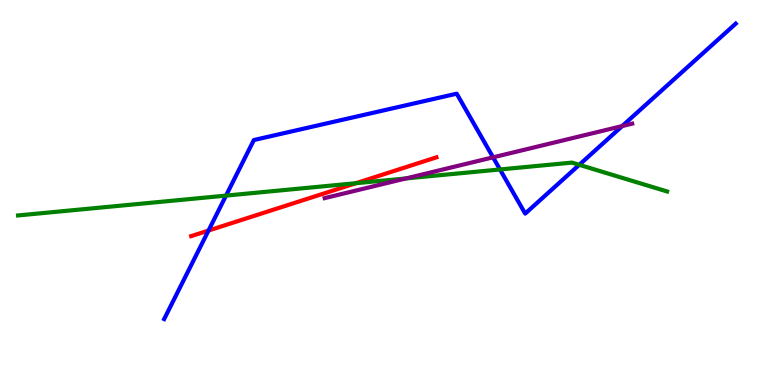[{'lines': ['blue', 'red'], 'intersections': [{'x': 2.69, 'y': 4.01}]}, {'lines': ['green', 'red'], 'intersections': [{'x': 4.59, 'y': 5.24}]}, {'lines': ['purple', 'red'], 'intersections': []}, {'lines': ['blue', 'green'], 'intersections': [{'x': 2.92, 'y': 4.92}, {'x': 6.45, 'y': 5.6}, {'x': 7.47, 'y': 5.72}]}, {'lines': ['blue', 'purple'], 'intersections': [{'x': 6.36, 'y': 5.91}, {'x': 8.03, 'y': 6.73}]}, {'lines': ['green', 'purple'], 'intersections': [{'x': 5.24, 'y': 5.37}]}]